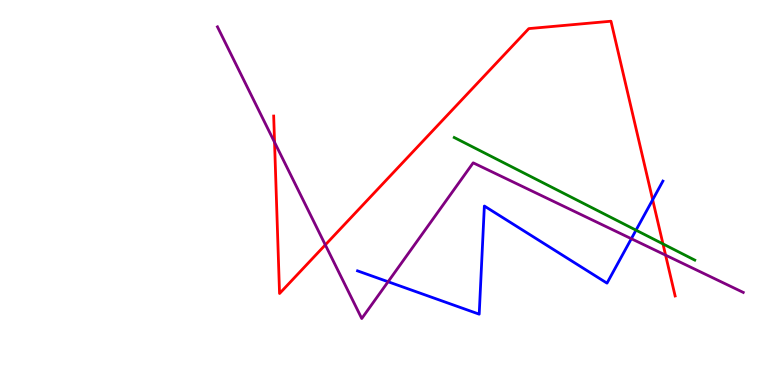[{'lines': ['blue', 'red'], 'intersections': [{'x': 8.42, 'y': 4.81}]}, {'lines': ['green', 'red'], 'intersections': [{'x': 8.55, 'y': 3.66}]}, {'lines': ['purple', 'red'], 'intersections': [{'x': 3.54, 'y': 6.31}, {'x': 4.2, 'y': 3.64}, {'x': 8.59, 'y': 3.37}]}, {'lines': ['blue', 'green'], 'intersections': [{'x': 8.21, 'y': 4.02}]}, {'lines': ['blue', 'purple'], 'intersections': [{'x': 5.01, 'y': 2.68}, {'x': 8.15, 'y': 3.8}]}, {'lines': ['green', 'purple'], 'intersections': []}]